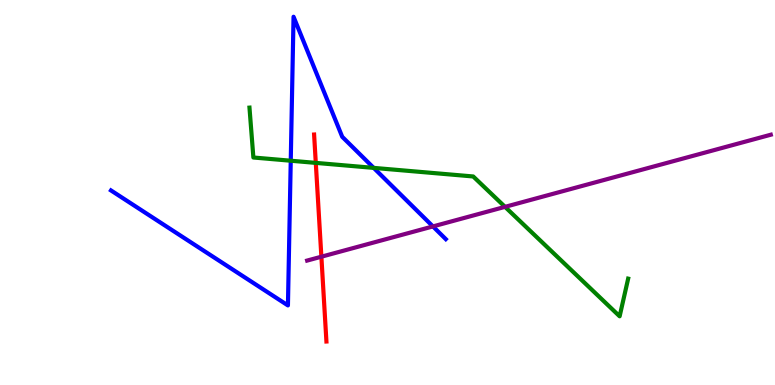[{'lines': ['blue', 'red'], 'intersections': []}, {'lines': ['green', 'red'], 'intersections': [{'x': 4.07, 'y': 5.77}]}, {'lines': ['purple', 'red'], 'intersections': [{'x': 4.15, 'y': 3.33}]}, {'lines': ['blue', 'green'], 'intersections': [{'x': 3.75, 'y': 5.83}, {'x': 4.82, 'y': 5.64}]}, {'lines': ['blue', 'purple'], 'intersections': [{'x': 5.59, 'y': 4.12}]}, {'lines': ['green', 'purple'], 'intersections': [{'x': 6.52, 'y': 4.63}]}]